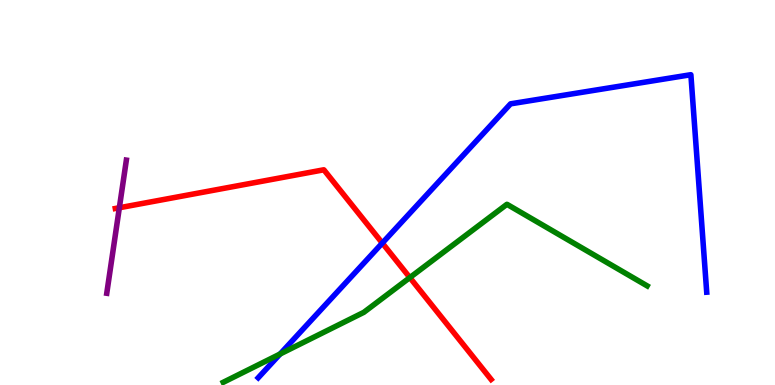[{'lines': ['blue', 'red'], 'intersections': [{'x': 4.93, 'y': 3.69}]}, {'lines': ['green', 'red'], 'intersections': [{'x': 5.29, 'y': 2.79}]}, {'lines': ['purple', 'red'], 'intersections': [{'x': 1.54, 'y': 4.6}]}, {'lines': ['blue', 'green'], 'intersections': [{'x': 3.61, 'y': 0.805}]}, {'lines': ['blue', 'purple'], 'intersections': []}, {'lines': ['green', 'purple'], 'intersections': []}]